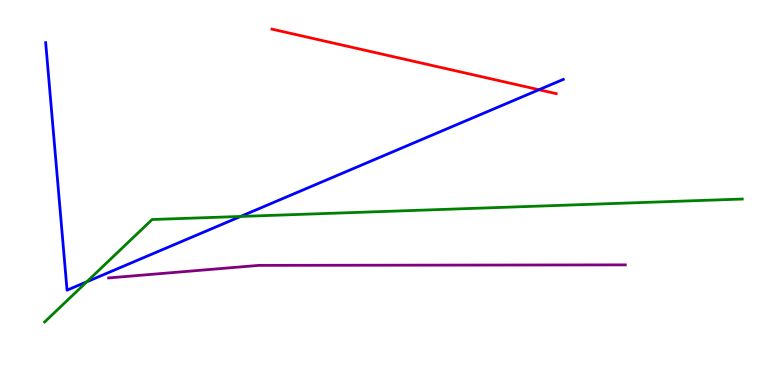[{'lines': ['blue', 'red'], 'intersections': [{'x': 6.95, 'y': 7.67}]}, {'lines': ['green', 'red'], 'intersections': []}, {'lines': ['purple', 'red'], 'intersections': []}, {'lines': ['blue', 'green'], 'intersections': [{'x': 1.12, 'y': 2.68}, {'x': 3.1, 'y': 4.38}]}, {'lines': ['blue', 'purple'], 'intersections': []}, {'lines': ['green', 'purple'], 'intersections': []}]